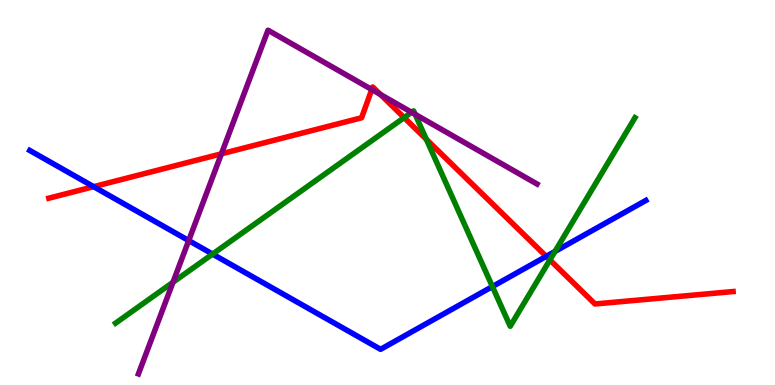[{'lines': ['blue', 'red'], 'intersections': [{'x': 1.21, 'y': 5.15}, {'x': 7.05, 'y': 3.34}]}, {'lines': ['green', 'red'], 'intersections': [{'x': 5.21, 'y': 6.94}, {'x': 5.5, 'y': 6.38}, {'x': 7.1, 'y': 3.25}]}, {'lines': ['purple', 'red'], 'intersections': [{'x': 2.86, 'y': 6.0}, {'x': 4.8, 'y': 7.67}, {'x': 4.91, 'y': 7.55}]}, {'lines': ['blue', 'green'], 'intersections': [{'x': 2.74, 'y': 3.4}, {'x': 6.35, 'y': 2.56}, {'x': 7.16, 'y': 3.47}]}, {'lines': ['blue', 'purple'], 'intersections': [{'x': 2.43, 'y': 3.75}]}, {'lines': ['green', 'purple'], 'intersections': [{'x': 2.23, 'y': 2.67}, {'x': 5.31, 'y': 7.08}, {'x': 5.36, 'y': 7.03}]}]